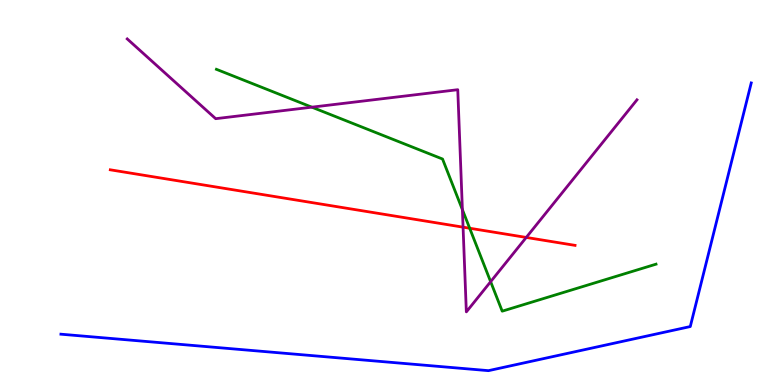[{'lines': ['blue', 'red'], 'intersections': []}, {'lines': ['green', 'red'], 'intersections': [{'x': 6.06, 'y': 4.07}]}, {'lines': ['purple', 'red'], 'intersections': [{'x': 5.98, 'y': 4.1}, {'x': 6.79, 'y': 3.83}]}, {'lines': ['blue', 'green'], 'intersections': []}, {'lines': ['blue', 'purple'], 'intersections': []}, {'lines': ['green', 'purple'], 'intersections': [{'x': 4.02, 'y': 7.22}, {'x': 5.97, 'y': 4.55}, {'x': 6.33, 'y': 2.68}]}]